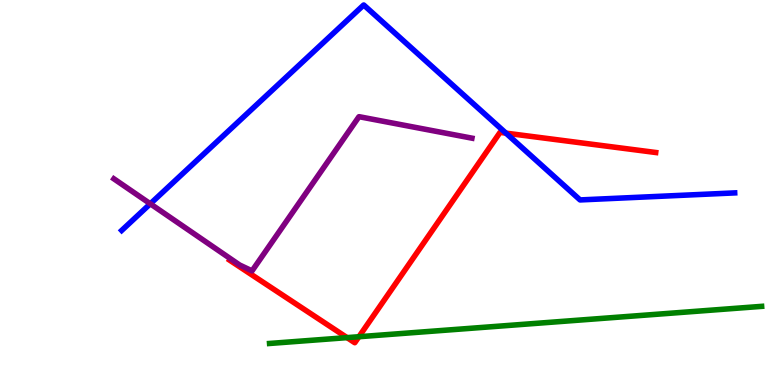[{'lines': ['blue', 'red'], 'intersections': [{'x': 6.53, 'y': 6.54}]}, {'lines': ['green', 'red'], 'intersections': [{'x': 4.48, 'y': 1.23}, {'x': 4.63, 'y': 1.25}]}, {'lines': ['purple', 'red'], 'intersections': []}, {'lines': ['blue', 'green'], 'intersections': []}, {'lines': ['blue', 'purple'], 'intersections': [{'x': 1.94, 'y': 4.71}]}, {'lines': ['green', 'purple'], 'intersections': []}]